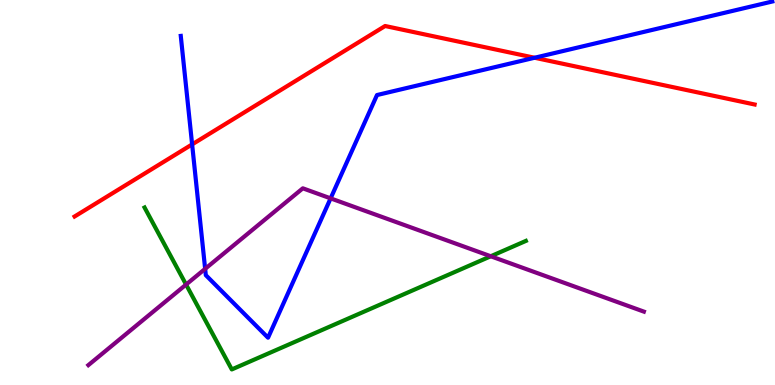[{'lines': ['blue', 'red'], 'intersections': [{'x': 2.48, 'y': 6.25}, {'x': 6.9, 'y': 8.5}]}, {'lines': ['green', 'red'], 'intersections': []}, {'lines': ['purple', 'red'], 'intersections': []}, {'lines': ['blue', 'green'], 'intersections': []}, {'lines': ['blue', 'purple'], 'intersections': [{'x': 2.65, 'y': 3.02}, {'x': 4.27, 'y': 4.85}]}, {'lines': ['green', 'purple'], 'intersections': [{'x': 2.4, 'y': 2.61}, {'x': 6.33, 'y': 3.34}]}]